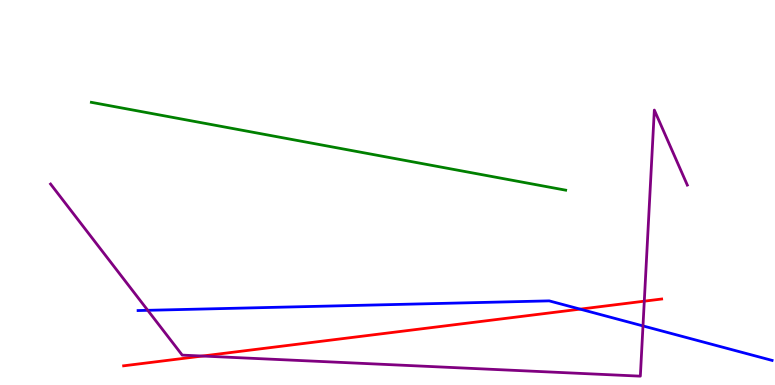[{'lines': ['blue', 'red'], 'intersections': [{'x': 7.49, 'y': 1.97}]}, {'lines': ['green', 'red'], 'intersections': []}, {'lines': ['purple', 'red'], 'intersections': [{'x': 2.61, 'y': 0.752}, {'x': 8.31, 'y': 2.18}]}, {'lines': ['blue', 'green'], 'intersections': []}, {'lines': ['blue', 'purple'], 'intersections': [{'x': 1.91, 'y': 1.94}, {'x': 8.3, 'y': 1.53}]}, {'lines': ['green', 'purple'], 'intersections': []}]